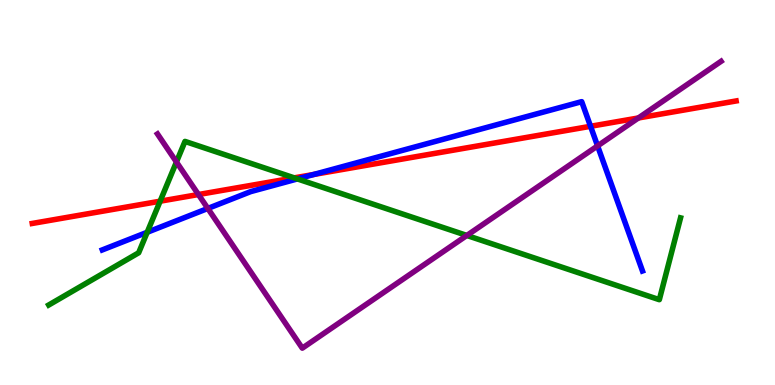[{'lines': ['blue', 'red'], 'intersections': [{'x': 4.05, 'y': 5.47}, {'x': 7.62, 'y': 6.72}]}, {'lines': ['green', 'red'], 'intersections': [{'x': 2.07, 'y': 4.77}, {'x': 3.8, 'y': 5.38}]}, {'lines': ['purple', 'red'], 'intersections': [{'x': 2.56, 'y': 4.95}, {'x': 8.24, 'y': 6.94}]}, {'lines': ['blue', 'green'], 'intersections': [{'x': 1.9, 'y': 3.97}, {'x': 3.84, 'y': 5.35}]}, {'lines': ['blue', 'purple'], 'intersections': [{'x': 2.68, 'y': 4.59}, {'x': 7.71, 'y': 6.21}]}, {'lines': ['green', 'purple'], 'intersections': [{'x': 2.28, 'y': 5.79}, {'x': 6.02, 'y': 3.88}]}]